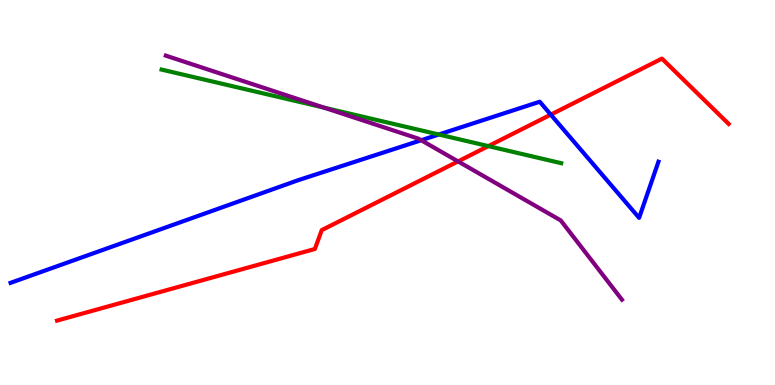[{'lines': ['blue', 'red'], 'intersections': [{'x': 7.11, 'y': 7.02}]}, {'lines': ['green', 'red'], 'intersections': [{'x': 6.3, 'y': 6.2}]}, {'lines': ['purple', 'red'], 'intersections': [{'x': 5.91, 'y': 5.81}]}, {'lines': ['blue', 'green'], 'intersections': [{'x': 5.66, 'y': 6.51}]}, {'lines': ['blue', 'purple'], 'intersections': [{'x': 5.43, 'y': 6.36}]}, {'lines': ['green', 'purple'], 'intersections': [{'x': 4.18, 'y': 7.2}]}]